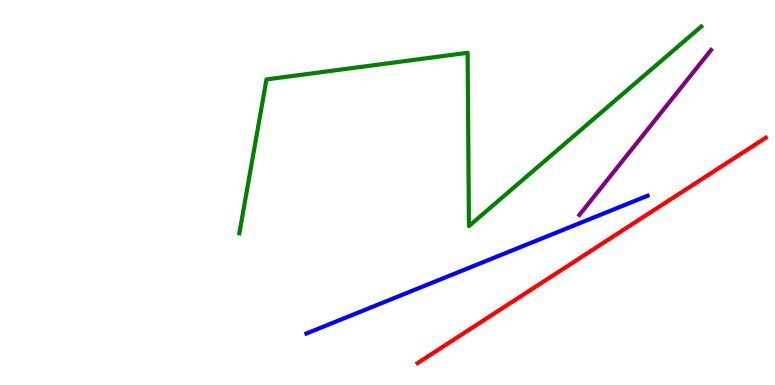[{'lines': ['blue', 'red'], 'intersections': []}, {'lines': ['green', 'red'], 'intersections': []}, {'lines': ['purple', 'red'], 'intersections': []}, {'lines': ['blue', 'green'], 'intersections': []}, {'lines': ['blue', 'purple'], 'intersections': []}, {'lines': ['green', 'purple'], 'intersections': []}]